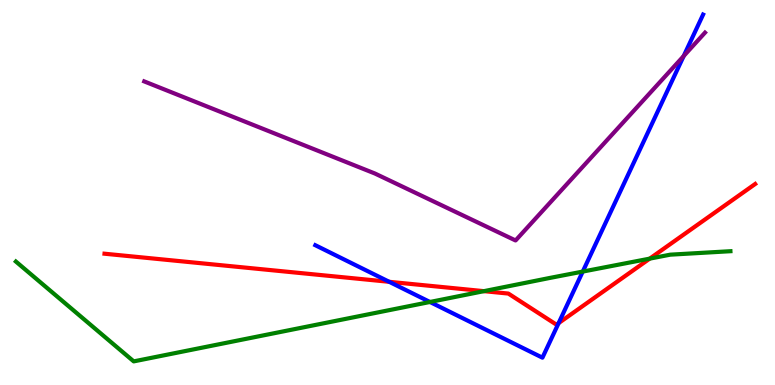[{'lines': ['blue', 'red'], 'intersections': [{'x': 5.02, 'y': 2.68}, {'x': 7.21, 'y': 1.61}]}, {'lines': ['green', 'red'], 'intersections': [{'x': 6.24, 'y': 2.44}, {'x': 8.38, 'y': 3.28}]}, {'lines': ['purple', 'red'], 'intersections': []}, {'lines': ['blue', 'green'], 'intersections': [{'x': 5.55, 'y': 2.16}, {'x': 7.52, 'y': 2.95}]}, {'lines': ['blue', 'purple'], 'intersections': [{'x': 8.82, 'y': 8.55}]}, {'lines': ['green', 'purple'], 'intersections': []}]